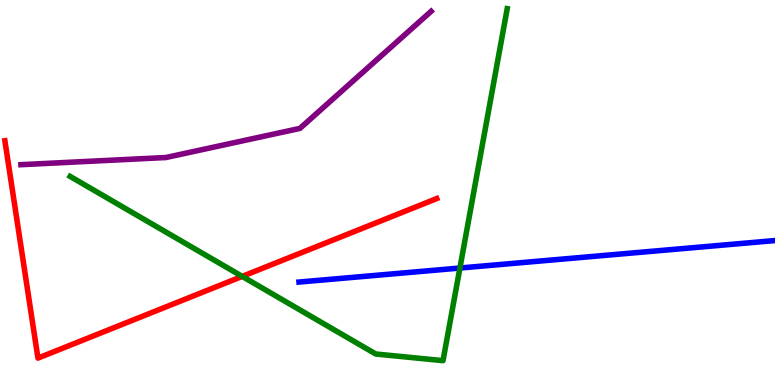[{'lines': ['blue', 'red'], 'intersections': []}, {'lines': ['green', 'red'], 'intersections': [{'x': 3.13, 'y': 2.82}]}, {'lines': ['purple', 'red'], 'intersections': []}, {'lines': ['blue', 'green'], 'intersections': [{'x': 5.93, 'y': 3.04}]}, {'lines': ['blue', 'purple'], 'intersections': []}, {'lines': ['green', 'purple'], 'intersections': []}]